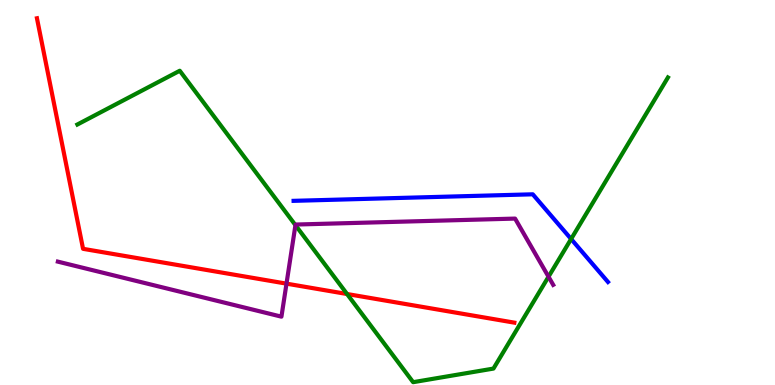[{'lines': ['blue', 'red'], 'intersections': []}, {'lines': ['green', 'red'], 'intersections': [{'x': 4.48, 'y': 2.36}]}, {'lines': ['purple', 'red'], 'intersections': [{'x': 3.7, 'y': 2.63}]}, {'lines': ['blue', 'green'], 'intersections': [{'x': 7.37, 'y': 3.79}]}, {'lines': ['blue', 'purple'], 'intersections': []}, {'lines': ['green', 'purple'], 'intersections': [{'x': 3.81, 'y': 4.15}, {'x': 7.08, 'y': 2.81}]}]